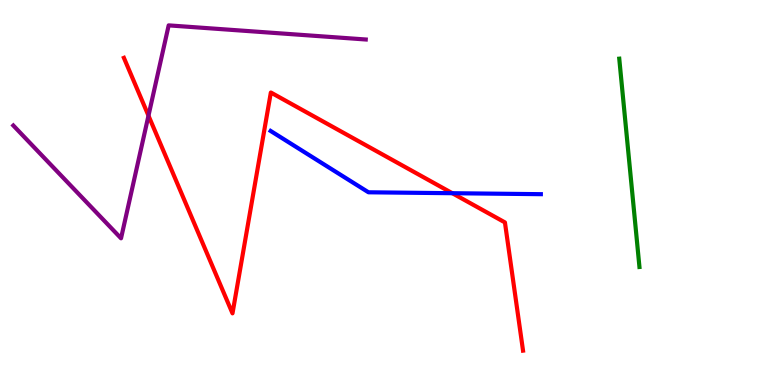[{'lines': ['blue', 'red'], 'intersections': [{'x': 5.84, 'y': 4.98}]}, {'lines': ['green', 'red'], 'intersections': []}, {'lines': ['purple', 'red'], 'intersections': [{'x': 1.92, 'y': 7.0}]}, {'lines': ['blue', 'green'], 'intersections': []}, {'lines': ['blue', 'purple'], 'intersections': []}, {'lines': ['green', 'purple'], 'intersections': []}]